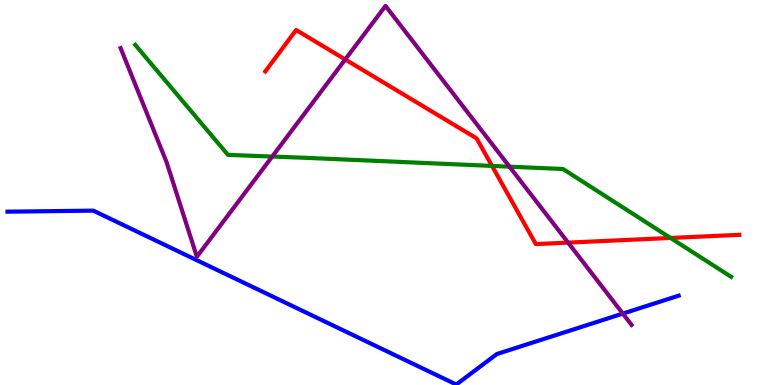[{'lines': ['blue', 'red'], 'intersections': []}, {'lines': ['green', 'red'], 'intersections': [{'x': 6.35, 'y': 5.69}, {'x': 8.65, 'y': 3.82}]}, {'lines': ['purple', 'red'], 'intersections': [{'x': 4.45, 'y': 8.46}, {'x': 7.33, 'y': 3.7}]}, {'lines': ['blue', 'green'], 'intersections': []}, {'lines': ['blue', 'purple'], 'intersections': [{'x': 8.04, 'y': 1.85}]}, {'lines': ['green', 'purple'], 'intersections': [{'x': 3.51, 'y': 5.93}, {'x': 6.57, 'y': 5.67}]}]